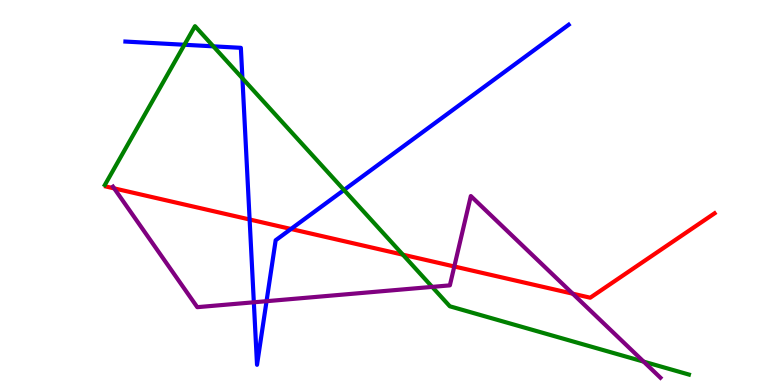[{'lines': ['blue', 'red'], 'intersections': [{'x': 3.22, 'y': 4.3}, {'x': 3.75, 'y': 4.05}]}, {'lines': ['green', 'red'], 'intersections': [{'x': 5.2, 'y': 3.38}]}, {'lines': ['purple', 'red'], 'intersections': [{'x': 1.47, 'y': 5.11}, {'x': 5.86, 'y': 3.08}, {'x': 7.39, 'y': 2.37}]}, {'lines': ['blue', 'green'], 'intersections': [{'x': 2.38, 'y': 8.84}, {'x': 2.75, 'y': 8.8}, {'x': 3.13, 'y': 7.97}, {'x': 4.44, 'y': 5.07}]}, {'lines': ['blue', 'purple'], 'intersections': [{'x': 3.28, 'y': 2.15}, {'x': 3.44, 'y': 2.18}]}, {'lines': ['green', 'purple'], 'intersections': [{'x': 5.58, 'y': 2.55}, {'x': 8.31, 'y': 0.607}]}]